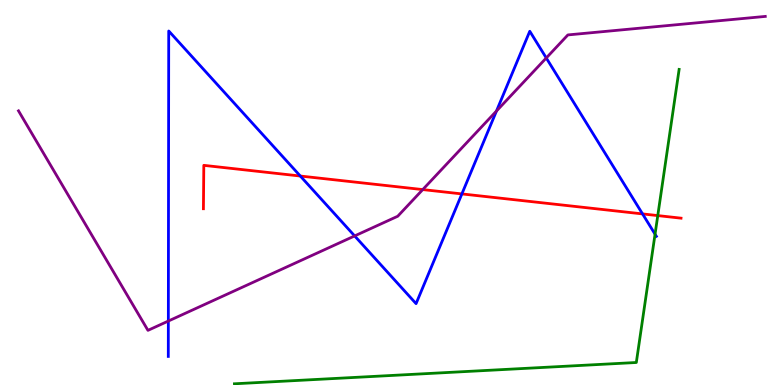[{'lines': ['blue', 'red'], 'intersections': [{'x': 3.87, 'y': 5.43}, {'x': 5.96, 'y': 4.96}, {'x': 8.29, 'y': 4.44}]}, {'lines': ['green', 'red'], 'intersections': [{'x': 8.49, 'y': 4.4}]}, {'lines': ['purple', 'red'], 'intersections': [{'x': 5.45, 'y': 5.08}]}, {'lines': ['blue', 'green'], 'intersections': [{'x': 8.45, 'y': 3.92}]}, {'lines': ['blue', 'purple'], 'intersections': [{'x': 2.17, 'y': 1.66}, {'x': 4.58, 'y': 3.87}, {'x': 6.41, 'y': 7.12}, {'x': 7.05, 'y': 8.49}]}, {'lines': ['green', 'purple'], 'intersections': []}]